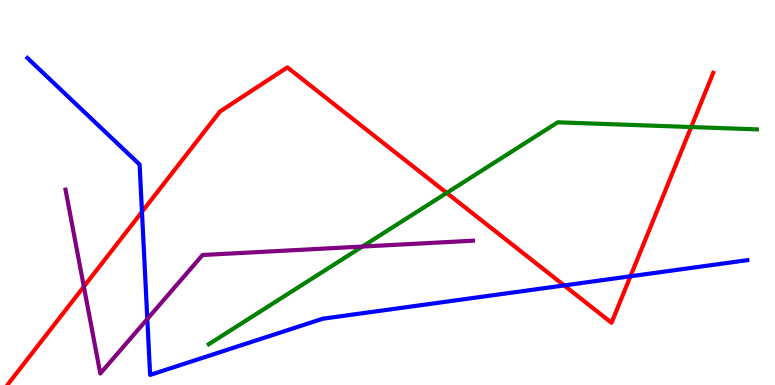[{'lines': ['blue', 'red'], 'intersections': [{'x': 1.83, 'y': 4.5}, {'x': 7.28, 'y': 2.59}, {'x': 8.13, 'y': 2.82}]}, {'lines': ['green', 'red'], 'intersections': [{'x': 5.76, 'y': 4.99}, {'x': 8.92, 'y': 6.7}]}, {'lines': ['purple', 'red'], 'intersections': [{'x': 1.08, 'y': 2.56}]}, {'lines': ['blue', 'green'], 'intersections': []}, {'lines': ['blue', 'purple'], 'intersections': [{'x': 1.9, 'y': 1.71}]}, {'lines': ['green', 'purple'], 'intersections': [{'x': 4.68, 'y': 3.6}]}]